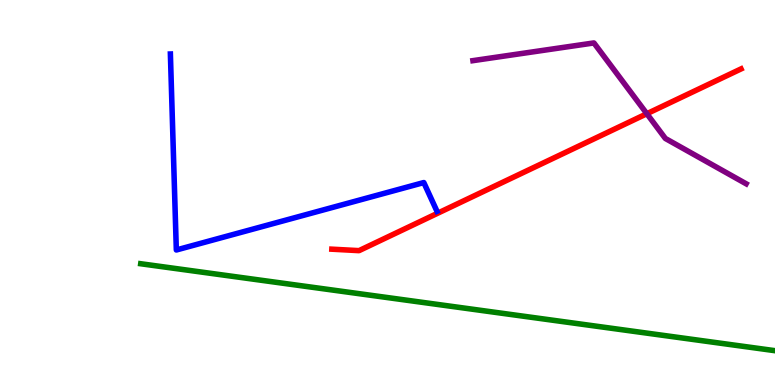[{'lines': ['blue', 'red'], 'intersections': []}, {'lines': ['green', 'red'], 'intersections': []}, {'lines': ['purple', 'red'], 'intersections': [{'x': 8.35, 'y': 7.05}]}, {'lines': ['blue', 'green'], 'intersections': []}, {'lines': ['blue', 'purple'], 'intersections': []}, {'lines': ['green', 'purple'], 'intersections': []}]